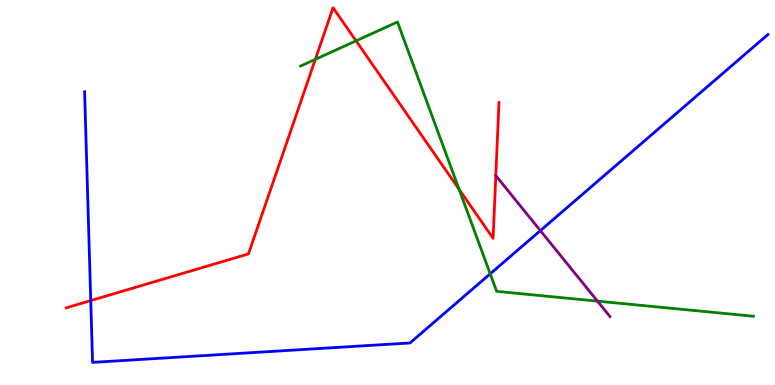[{'lines': ['blue', 'red'], 'intersections': [{'x': 1.17, 'y': 2.19}]}, {'lines': ['green', 'red'], 'intersections': [{'x': 4.07, 'y': 8.46}, {'x': 4.59, 'y': 8.94}, {'x': 5.92, 'y': 5.08}]}, {'lines': ['purple', 'red'], 'intersections': [{'x': 6.4, 'y': 5.44}]}, {'lines': ['blue', 'green'], 'intersections': [{'x': 6.33, 'y': 2.89}]}, {'lines': ['blue', 'purple'], 'intersections': [{'x': 6.97, 'y': 4.01}]}, {'lines': ['green', 'purple'], 'intersections': [{'x': 7.71, 'y': 2.18}]}]